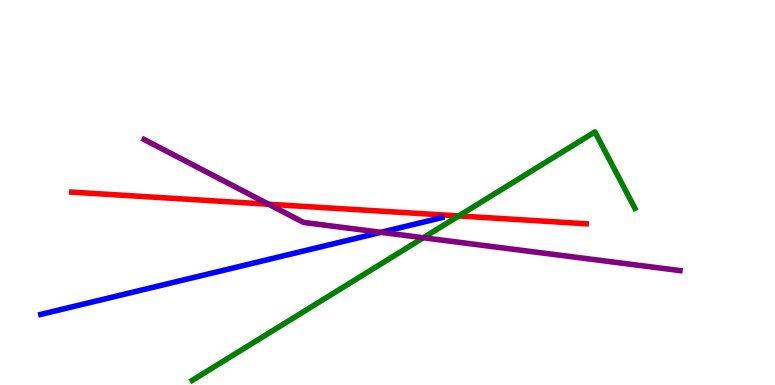[{'lines': ['blue', 'red'], 'intersections': []}, {'lines': ['green', 'red'], 'intersections': [{'x': 5.92, 'y': 4.39}]}, {'lines': ['purple', 'red'], 'intersections': [{'x': 3.47, 'y': 4.7}]}, {'lines': ['blue', 'green'], 'intersections': []}, {'lines': ['blue', 'purple'], 'intersections': [{'x': 4.92, 'y': 3.97}]}, {'lines': ['green', 'purple'], 'intersections': [{'x': 5.46, 'y': 3.82}]}]